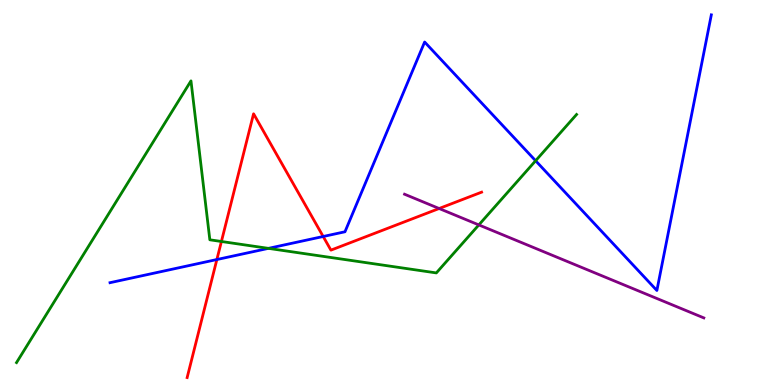[{'lines': ['blue', 'red'], 'intersections': [{'x': 2.8, 'y': 3.26}, {'x': 4.17, 'y': 3.86}]}, {'lines': ['green', 'red'], 'intersections': [{'x': 2.86, 'y': 3.73}]}, {'lines': ['purple', 'red'], 'intersections': [{'x': 5.67, 'y': 4.58}]}, {'lines': ['blue', 'green'], 'intersections': [{'x': 3.46, 'y': 3.55}, {'x': 6.91, 'y': 5.82}]}, {'lines': ['blue', 'purple'], 'intersections': []}, {'lines': ['green', 'purple'], 'intersections': [{'x': 6.18, 'y': 4.16}]}]